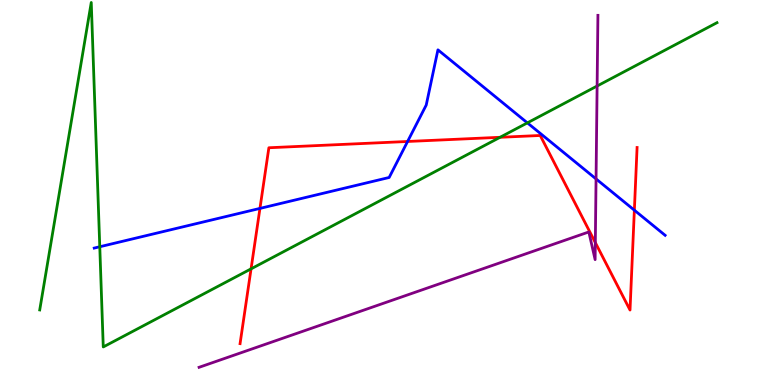[{'lines': ['blue', 'red'], 'intersections': [{'x': 3.35, 'y': 4.59}, {'x': 5.26, 'y': 6.33}, {'x': 8.19, 'y': 4.54}]}, {'lines': ['green', 'red'], 'intersections': [{'x': 3.24, 'y': 3.02}, {'x': 6.45, 'y': 6.43}]}, {'lines': ['purple', 'red'], 'intersections': [{'x': 7.68, 'y': 3.7}]}, {'lines': ['blue', 'green'], 'intersections': [{'x': 1.29, 'y': 3.59}, {'x': 6.8, 'y': 6.81}]}, {'lines': ['blue', 'purple'], 'intersections': [{'x': 7.69, 'y': 5.35}]}, {'lines': ['green', 'purple'], 'intersections': [{'x': 7.7, 'y': 7.77}]}]